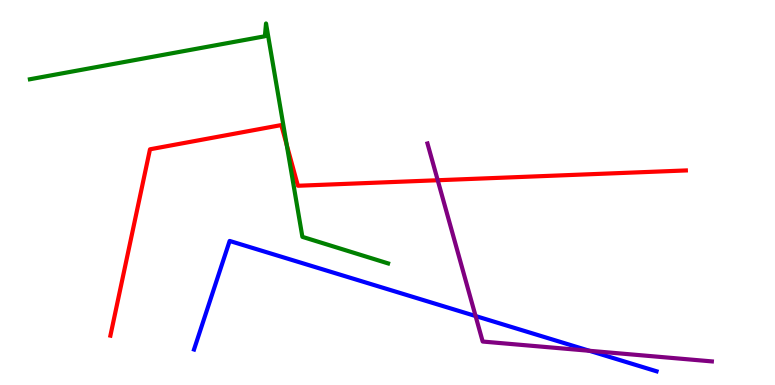[{'lines': ['blue', 'red'], 'intersections': []}, {'lines': ['green', 'red'], 'intersections': [{'x': 3.7, 'y': 6.24}]}, {'lines': ['purple', 'red'], 'intersections': [{'x': 5.65, 'y': 5.32}]}, {'lines': ['blue', 'green'], 'intersections': []}, {'lines': ['blue', 'purple'], 'intersections': [{'x': 6.14, 'y': 1.79}, {'x': 7.61, 'y': 0.888}]}, {'lines': ['green', 'purple'], 'intersections': []}]